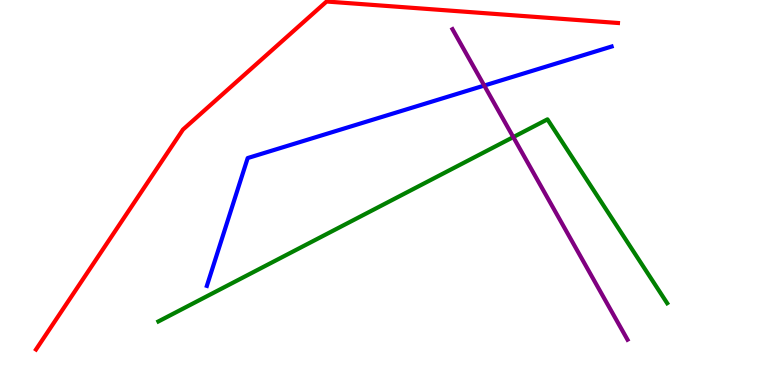[{'lines': ['blue', 'red'], 'intersections': []}, {'lines': ['green', 'red'], 'intersections': []}, {'lines': ['purple', 'red'], 'intersections': []}, {'lines': ['blue', 'green'], 'intersections': []}, {'lines': ['blue', 'purple'], 'intersections': [{'x': 6.25, 'y': 7.78}]}, {'lines': ['green', 'purple'], 'intersections': [{'x': 6.62, 'y': 6.44}]}]